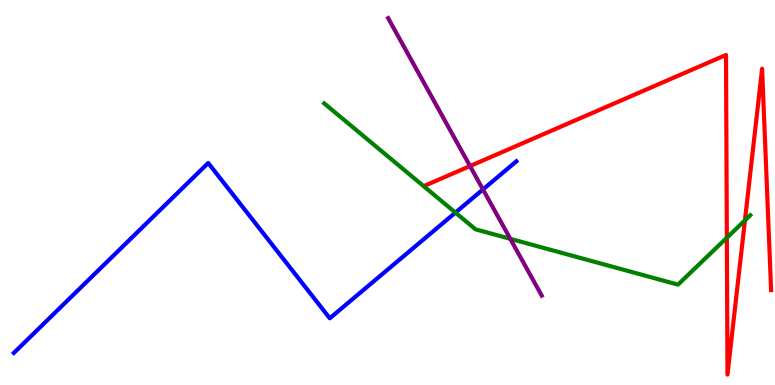[{'lines': ['blue', 'red'], 'intersections': []}, {'lines': ['green', 'red'], 'intersections': [{'x': 9.38, 'y': 3.83}, {'x': 9.61, 'y': 4.28}]}, {'lines': ['purple', 'red'], 'intersections': [{'x': 6.06, 'y': 5.69}]}, {'lines': ['blue', 'green'], 'intersections': [{'x': 5.88, 'y': 4.48}]}, {'lines': ['blue', 'purple'], 'intersections': [{'x': 6.23, 'y': 5.08}]}, {'lines': ['green', 'purple'], 'intersections': [{'x': 6.58, 'y': 3.8}]}]